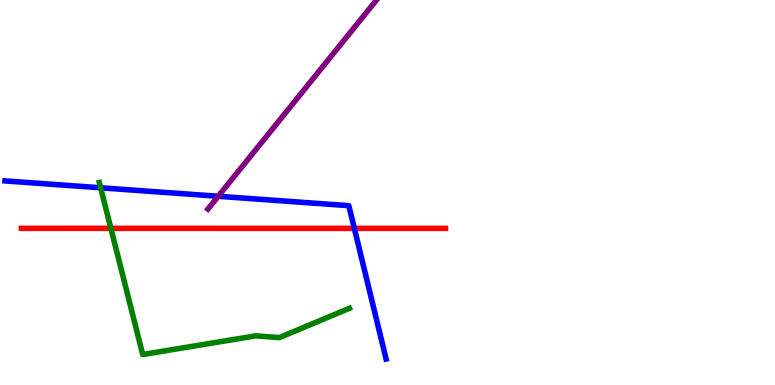[{'lines': ['blue', 'red'], 'intersections': [{'x': 4.57, 'y': 4.07}]}, {'lines': ['green', 'red'], 'intersections': [{'x': 1.43, 'y': 4.07}]}, {'lines': ['purple', 'red'], 'intersections': []}, {'lines': ['blue', 'green'], 'intersections': [{'x': 1.3, 'y': 5.12}]}, {'lines': ['blue', 'purple'], 'intersections': [{'x': 2.82, 'y': 4.9}]}, {'lines': ['green', 'purple'], 'intersections': []}]